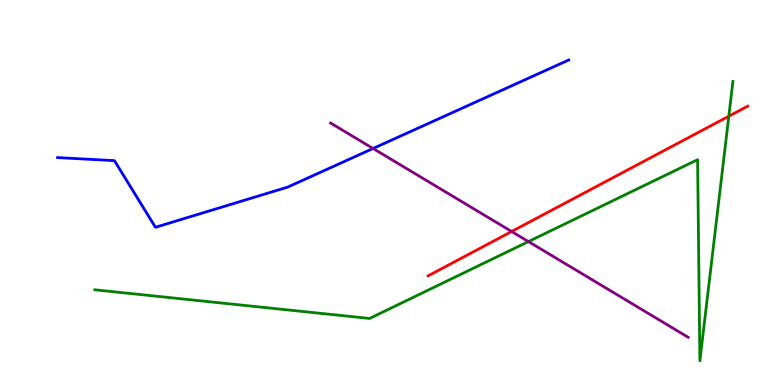[{'lines': ['blue', 'red'], 'intersections': []}, {'lines': ['green', 'red'], 'intersections': [{'x': 9.4, 'y': 6.98}]}, {'lines': ['purple', 'red'], 'intersections': [{'x': 6.6, 'y': 3.99}]}, {'lines': ['blue', 'green'], 'intersections': []}, {'lines': ['blue', 'purple'], 'intersections': [{'x': 4.81, 'y': 6.14}]}, {'lines': ['green', 'purple'], 'intersections': [{'x': 6.82, 'y': 3.73}]}]